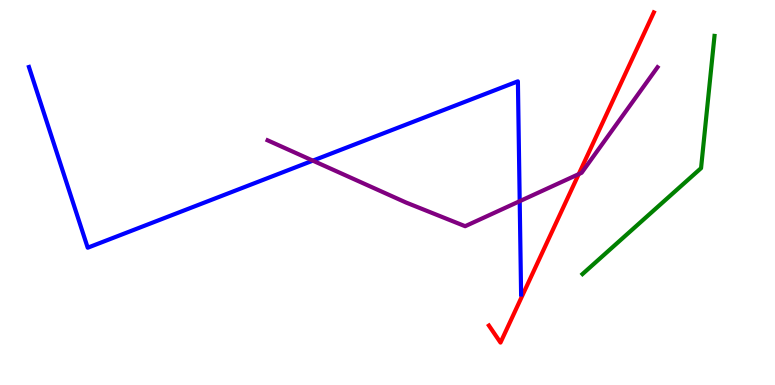[{'lines': ['blue', 'red'], 'intersections': []}, {'lines': ['green', 'red'], 'intersections': []}, {'lines': ['purple', 'red'], 'intersections': [{'x': 7.47, 'y': 5.48}]}, {'lines': ['blue', 'green'], 'intersections': []}, {'lines': ['blue', 'purple'], 'intersections': [{'x': 4.04, 'y': 5.83}, {'x': 6.71, 'y': 4.77}]}, {'lines': ['green', 'purple'], 'intersections': []}]